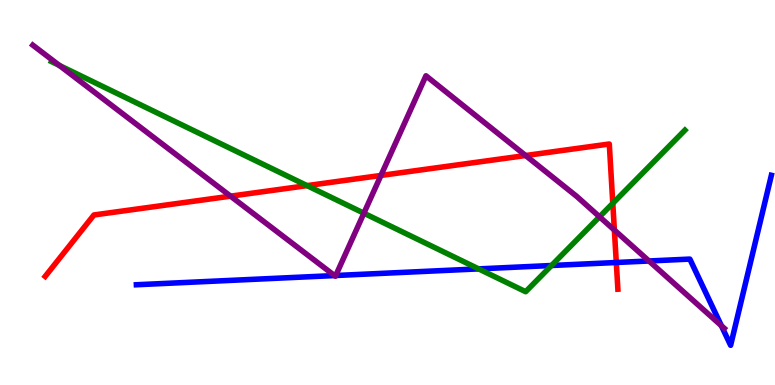[{'lines': ['blue', 'red'], 'intersections': [{'x': 7.95, 'y': 3.18}]}, {'lines': ['green', 'red'], 'intersections': [{'x': 3.96, 'y': 5.18}, {'x': 7.91, 'y': 4.72}]}, {'lines': ['purple', 'red'], 'intersections': [{'x': 2.97, 'y': 4.91}, {'x': 4.92, 'y': 5.44}, {'x': 6.78, 'y': 5.96}, {'x': 7.93, 'y': 4.02}]}, {'lines': ['blue', 'green'], 'intersections': [{'x': 6.18, 'y': 3.02}, {'x': 7.12, 'y': 3.1}]}, {'lines': ['blue', 'purple'], 'intersections': [{'x': 4.32, 'y': 2.84}, {'x': 4.33, 'y': 2.84}, {'x': 8.37, 'y': 3.22}, {'x': 9.31, 'y': 1.54}]}, {'lines': ['green', 'purple'], 'intersections': [{'x': 0.766, 'y': 8.3}, {'x': 4.7, 'y': 4.46}, {'x': 7.74, 'y': 4.37}]}]